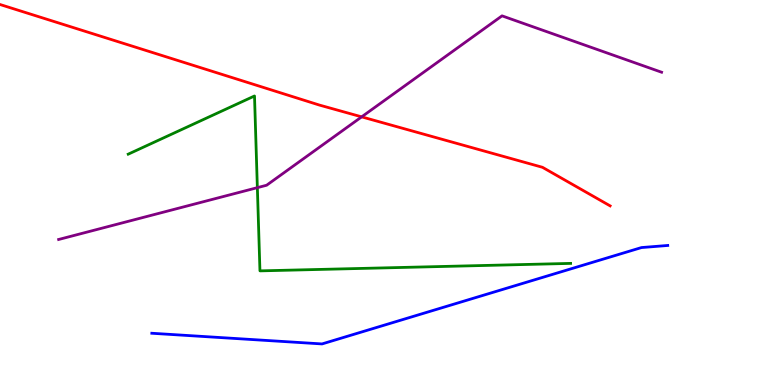[{'lines': ['blue', 'red'], 'intersections': []}, {'lines': ['green', 'red'], 'intersections': []}, {'lines': ['purple', 'red'], 'intersections': [{'x': 4.67, 'y': 6.96}]}, {'lines': ['blue', 'green'], 'intersections': []}, {'lines': ['blue', 'purple'], 'intersections': []}, {'lines': ['green', 'purple'], 'intersections': [{'x': 3.32, 'y': 5.13}]}]